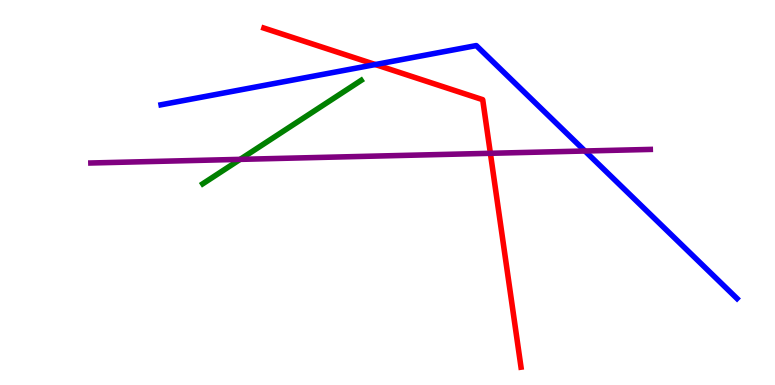[{'lines': ['blue', 'red'], 'intersections': [{'x': 4.84, 'y': 8.32}]}, {'lines': ['green', 'red'], 'intersections': []}, {'lines': ['purple', 'red'], 'intersections': [{'x': 6.33, 'y': 6.02}]}, {'lines': ['blue', 'green'], 'intersections': []}, {'lines': ['blue', 'purple'], 'intersections': [{'x': 7.55, 'y': 6.08}]}, {'lines': ['green', 'purple'], 'intersections': [{'x': 3.1, 'y': 5.86}]}]